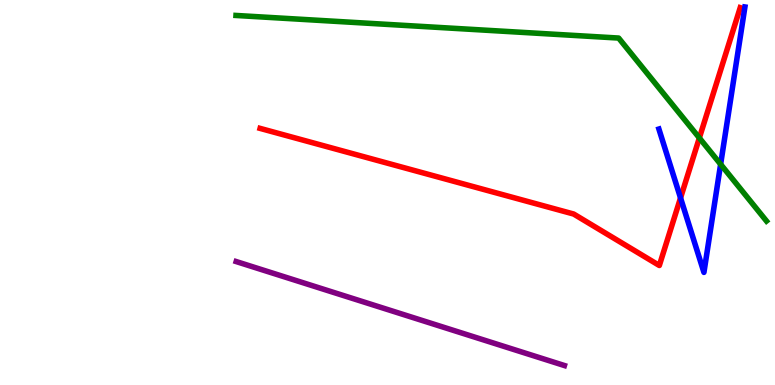[{'lines': ['blue', 'red'], 'intersections': [{'x': 8.78, 'y': 4.86}]}, {'lines': ['green', 'red'], 'intersections': [{'x': 9.02, 'y': 6.42}]}, {'lines': ['purple', 'red'], 'intersections': []}, {'lines': ['blue', 'green'], 'intersections': [{'x': 9.3, 'y': 5.73}]}, {'lines': ['blue', 'purple'], 'intersections': []}, {'lines': ['green', 'purple'], 'intersections': []}]